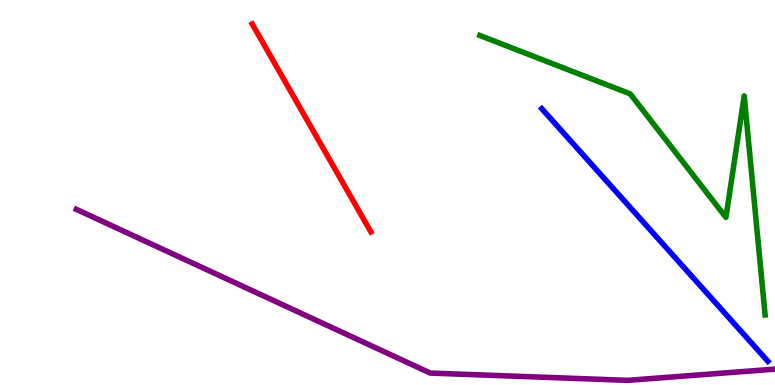[{'lines': ['blue', 'red'], 'intersections': []}, {'lines': ['green', 'red'], 'intersections': []}, {'lines': ['purple', 'red'], 'intersections': []}, {'lines': ['blue', 'green'], 'intersections': []}, {'lines': ['blue', 'purple'], 'intersections': []}, {'lines': ['green', 'purple'], 'intersections': []}]